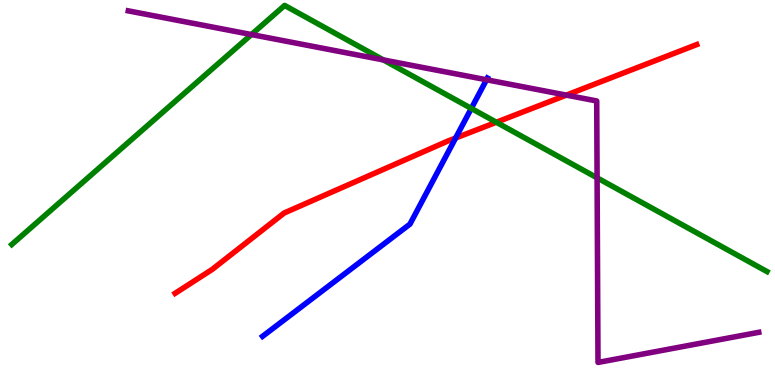[{'lines': ['blue', 'red'], 'intersections': [{'x': 5.88, 'y': 6.41}]}, {'lines': ['green', 'red'], 'intersections': [{'x': 6.4, 'y': 6.82}]}, {'lines': ['purple', 'red'], 'intersections': [{'x': 7.31, 'y': 7.53}]}, {'lines': ['blue', 'green'], 'intersections': [{'x': 6.08, 'y': 7.18}]}, {'lines': ['blue', 'purple'], 'intersections': [{'x': 6.28, 'y': 7.93}]}, {'lines': ['green', 'purple'], 'intersections': [{'x': 3.24, 'y': 9.1}, {'x': 4.95, 'y': 8.44}, {'x': 7.7, 'y': 5.38}]}]